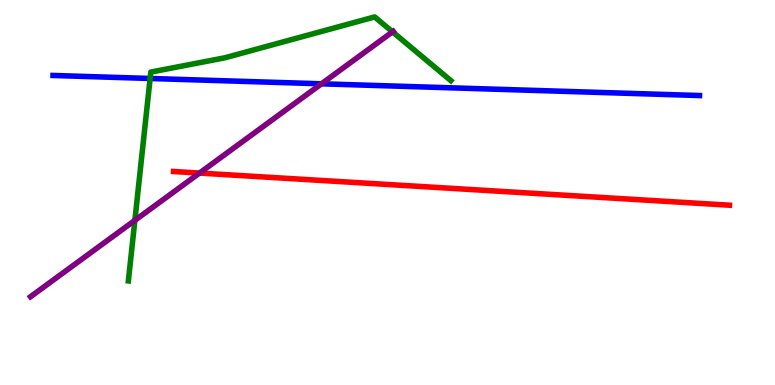[{'lines': ['blue', 'red'], 'intersections': []}, {'lines': ['green', 'red'], 'intersections': []}, {'lines': ['purple', 'red'], 'intersections': [{'x': 2.57, 'y': 5.5}]}, {'lines': ['blue', 'green'], 'intersections': [{'x': 1.94, 'y': 7.96}]}, {'lines': ['blue', 'purple'], 'intersections': [{'x': 4.15, 'y': 7.82}]}, {'lines': ['green', 'purple'], 'intersections': [{'x': 1.74, 'y': 4.28}, {'x': 5.06, 'y': 9.17}]}]